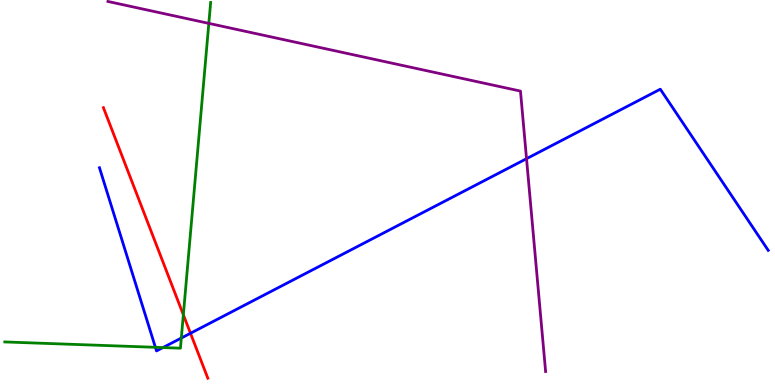[{'lines': ['blue', 'red'], 'intersections': [{'x': 2.46, 'y': 1.34}]}, {'lines': ['green', 'red'], 'intersections': [{'x': 2.37, 'y': 1.82}]}, {'lines': ['purple', 'red'], 'intersections': []}, {'lines': ['blue', 'green'], 'intersections': [{'x': 2.01, 'y': 0.979}, {'x': 2.1, 'y': 0.972}, {'x': 2.34, 'y': 1.22}]}, {'lines': ['blue', 'purple'], 'intersections': [{'x': 6.79, 'y': 5.88}]}, {'lines': ['green', 'purple'], 'intersections': [{'x': 2.69, 'y': 9.39}]}]